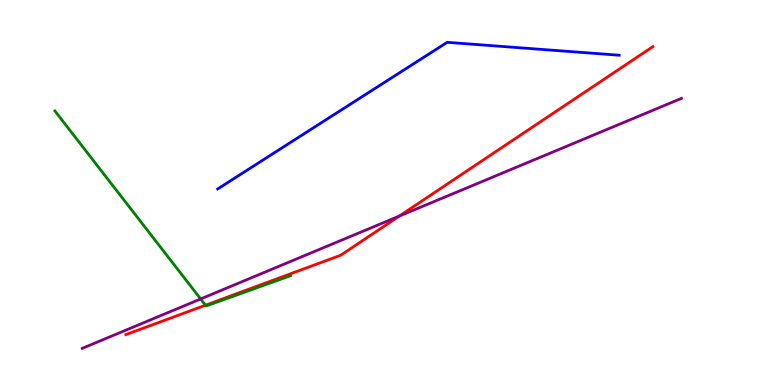[{'lines': ['blue', 'red'], 'intersections': []}, {'lines': ['green', 'red'], 'intersections': [{'x': 2.65, 'y': 2.07}]}, {'lines': ['purple', 'red'], 'intersections': [{'x': 5.15, 'y': 4.39}]}, {'lines': ['blue', 'green'], 'intersections': []}, {'lines': ['blue', 'purple'], 'intersections': []}, {'lines': ['green', 'purple'], 'intersections': [{'x': 2.59, 'y': 2.23}]}]